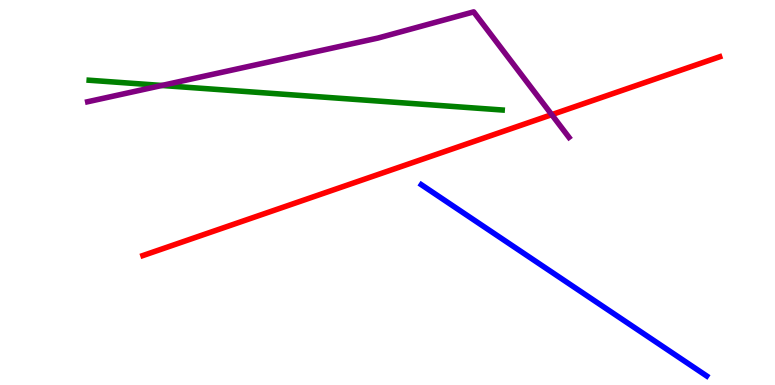[{'lines': ['blue', 'red'], 'intersections': []}, {'lines': ['green', 'red'], 'intersections': []}, {'lines': ['purple', 'red'], 'intersections': [{'x': 7.12, 'y': 7.02}]}, {'lines': ['blue', 'green'], 'intersections': []}, {'lines': ['blue', 'purple'], 'intersections': []}, {'lines': ['green', 'purple'], 'intersections': [{'x': 2.09, 'y': 7.78}]}]